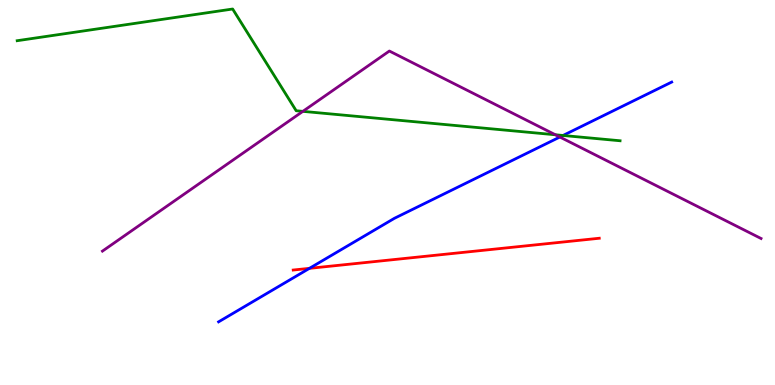[{'lines': ['blue', 'red'], 'intersections': [{'x': 3.99, 'y': 3.03}]}, {'lines': ['green', 'red'], 'intersections': []}, {'lines': ['purple', 'red'], 'intersections': []}, {'lines': ['blue', 'green'], 'intersections': [{'x': 7.26, 'y': 6.48}]}, {'lines': ['blue', 'purple'], 'intersections': [{'x': 7.22, 'y': 6.44}]}, {'lines': ['green', 'purple'], 'intersections': [{'x': 3.91, 'y': 7.11}, {'x': 7.17, 'y': 6.5}]}]